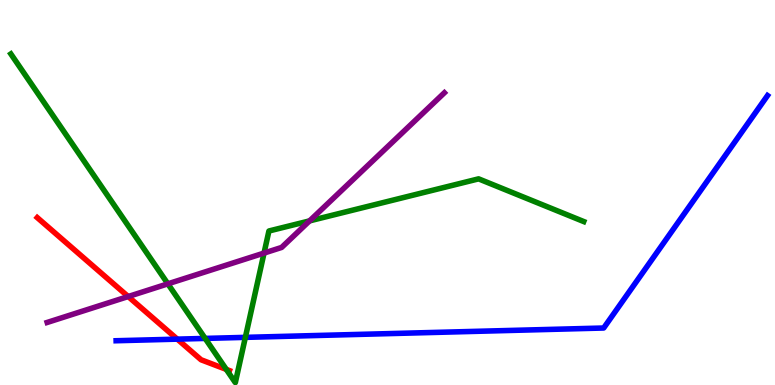[{'lines': ['blue', 'red'], 'intersections': [{'x': 2.29, 'y': 1.19}]}, {'lines': ['green', 'red'], 'intersections': [{'x': 2.92, 'y': 0.405}]}, {'lines': ['purple', 'red'], 'intersections': [{'x': 1.65, 'y': 2.3}]}, {'lines': ['blue', 'green'], 'intersections': [{'x': 2.65, 'y': 1.21}, {'x': 3.17, 'y': 1.24}]}, {'lines': ['blue', 'purple'], 'intersections': []}, {'lines': ['green', 'purple'], 'intersections': [{'x': 2.17, 'y': 2.63}, {'x': 3.41, 'y': 3.43}, {'x': 3.99, 'y': 4.26}]}]